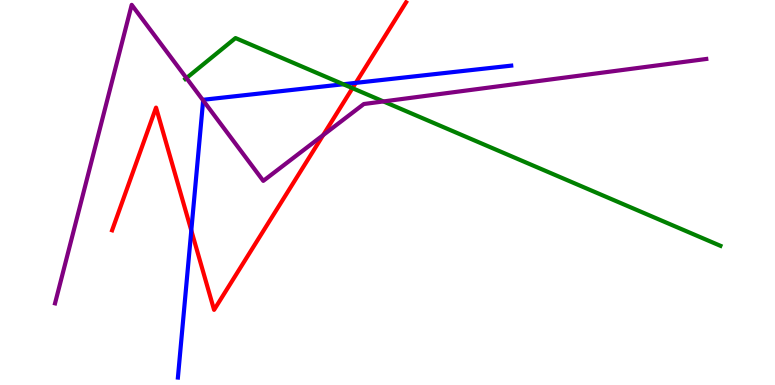[{'lines': ['blue', 'red'], 'intersections': [{'x': 2.47, 'y': 4.01}, {'x': 4.59, 'y': 7.85}]}, {'lines': ['green', 'red'], 'intersections': [{'x': 4.55, 'y': 7.71}]}, {'lines': ['purple', 'red'], 'intersections': [{'x': 4.17, 'y': 6.49}]}, {'lines': ['blue', 'green'], 'intersections': [{'x': 4.43, 'y': 7.81}]}, {'lines': ['blue', 'purple'], 'intersections': [{'x': 2.62, 'y': 7.39}]}, {'lines': ['green', 'purple'], 'intersections': [{'x': 2.41, 'y': 7.97}, {'x': 4.95, 'y': 7.37}]}]